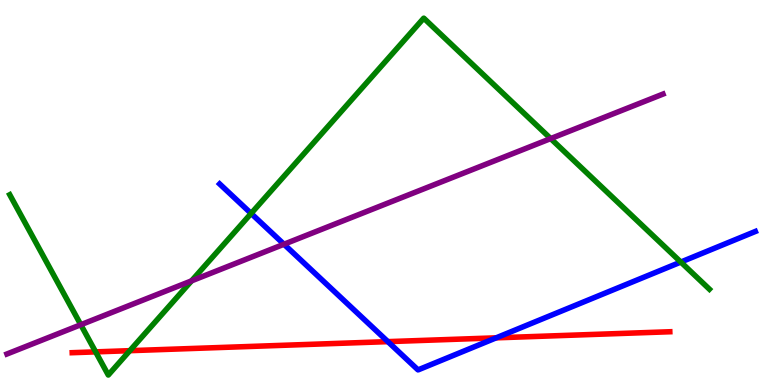[{'lines': ['blue', 'red'], 'intersections': [{'x': 5.0, 'y': 1.13}, {'x': 6.4, 'y': 1.22}]}, {'lines': ['green', 'red'], 'intersections': [{'x': 1.23, 'y': 0.86}, {'x': 1.68, 'y': 0.892}]}, {'lines': ['purple', 'red'], 'intersections': []}, {'lines': ['blue', 'green'], 'intersections': [{'x': 3.24, 'y': 4.46}, {'x': 8.78, 'y': 3.19}]}, {'lines': ['blue', 'purple'], 'intersections': [{'x': 3.66, 'y': 3.66}]}, {'lines': ['green', 'purple'], 'intersections': [{'x': 1.04, 'y': 1.57}, {'x': 2.47, 'y': 2.7}, {'x': 7.11, 'y': 6.4}]}]